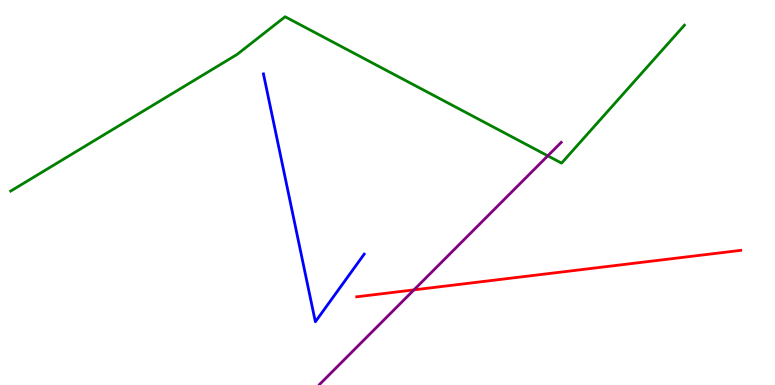[{'lines': ['blue', 'red'], 'intersections': []}, {'lines': ['green', 'red'], 'intersections': []}, {'lines': ['purple', 'red'], 'intersections': [{'x': 5.34, 'y': 2.47}]}, {'lines': ['blue', 'green'], 'intersections': []}, {'lines': ['blue', 'purple'], 'intersections': []}, {'lines': ['green', 'purple'], 'intersections': [{'x': 7.07, 'y': 5.95}]}]